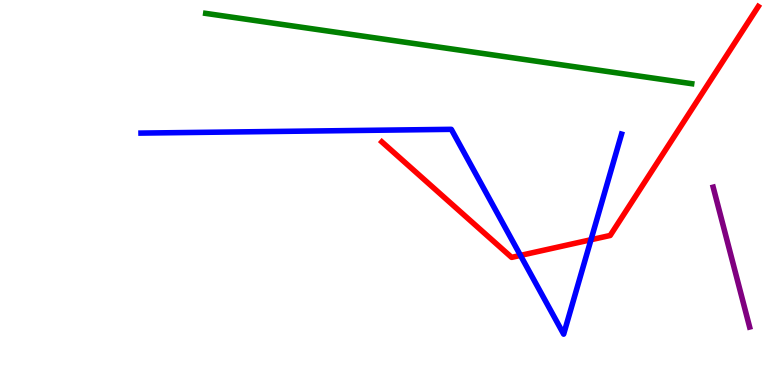[{'lines': ['blue', 'red'], 'intersections': [{'x': 6.72, 'y': 3.37}, {'x': 7.63, 'y': 3.77}]}, {'lines': ['green', 'red'], 'intersections': []}, {'lines': ['purple', 'red'], 'intersections': []}, {'lines': ['blue', 'green'], 'intersections': []}, {'lines': ['blue', 'purple'], 'intersections': []}, {'lines': ['green', 'purple'], 'intersections': []}]